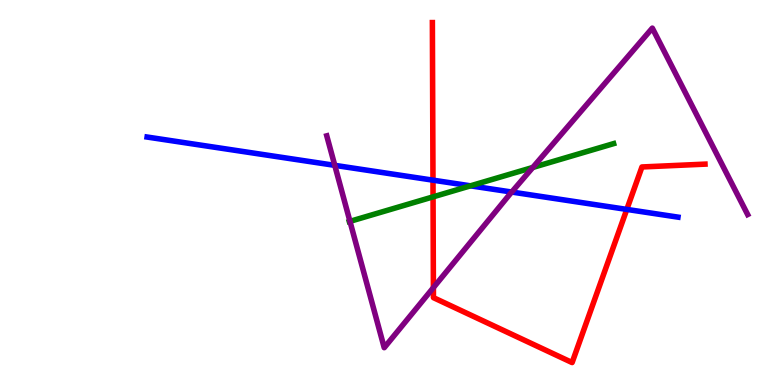[{'lines': ['blue', 'red'], 'intersections': [{'x': 5.59, 'y': 5.32}, {'x': 8.09, 'y': 4.56}]}, {'lines': ['green', 'red'], 'intersections': [{'x': 5.59, 'y': 4.89}]}, {'lines': ['purple', 'red'], 'intersections': [{'x': 5.59, 'y': 2.53}]}, {'lines': ['blue', 'green'], 'intersections': [{'x': 6.07, 'y': 5.17}]}, {'lines': ['blue', 'purple'], 'intersections': [{'x': 4.32, 'y': 5.71}, {'x': 6.6, 'y': 5.01}]}, {'lines': ['green', 'purple'], 'intersections': [{'x': 4.52, 'y': 4.25}, {'x': 6.87, 'y': 5.65}]}]